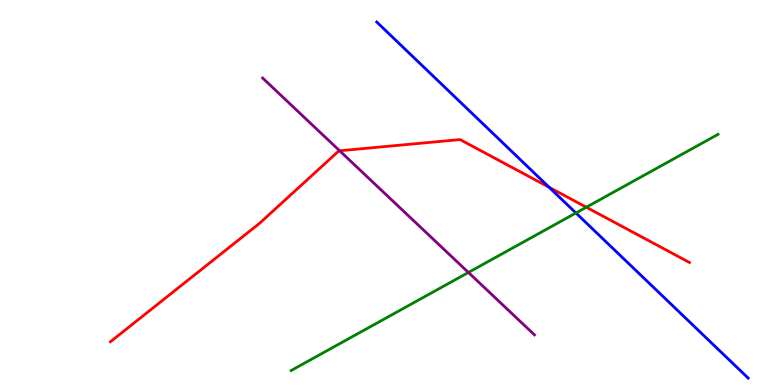[{'lines': ['blue', 'red'], 'intersections': [{'x': 7.09, 'y': 5.13}]}, {'lines': ['green', 'red'], 'intersections': [{'x': 7.57, 'y': 4.62}]}, {'lines': ['purple', 'red'], 'intersections': [{'x': 4.38, 'y': 6.08}]}, {'lines': ['blue', 'green'], 'intersections': [{'x': 7.43, 'y': 4.47}]}, {'lines': ['blue', 'purple'], 'intersections': []}, {'lines': ['green', 'purple'], 'intersections': [{'x': 6.04, 'y': 2.92}]}]